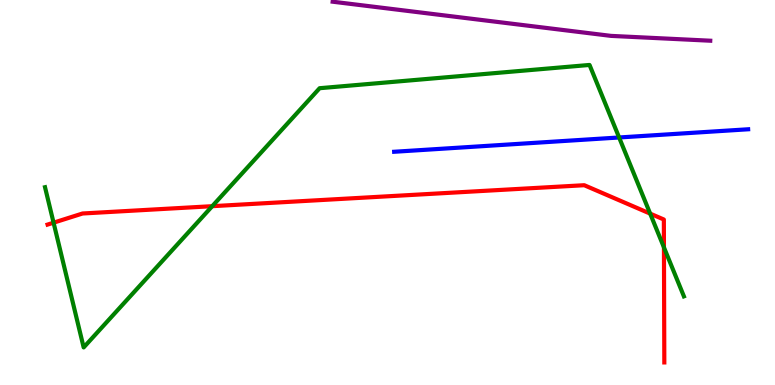[{'lines': ['blue', 'red'], 'intersections': []}, {'lines': ['green', 'red'], 'intersections': [{'x': 0.691, 'y': 4.22}, {'x': 2.74, 'y': 4.64}, {'x': 8.39, 'y': 4.45}, {'x': 8.57, 'y': 3.57}]}, {'lines': ['purple', 'red'], 'intersections': []}, {'lines': ['blue', 'green'], 'intersections': [{'x': 7.99, 'y': 6.43}]}, {'lines': ['blue', 'purple'], 'intersections': []}, {'lines': ['green', 'purple'], 'intersections': []}]